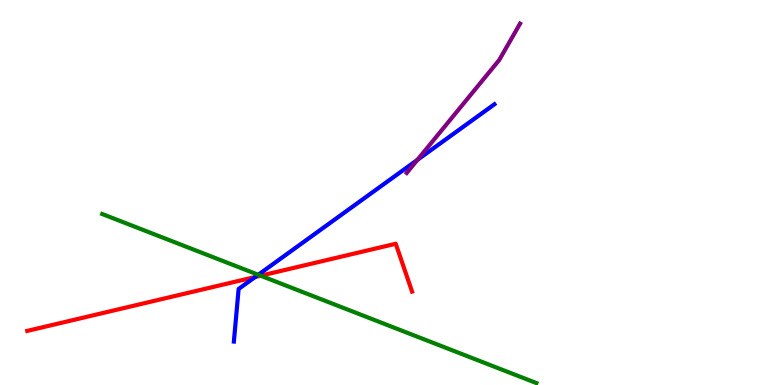[{'lines': ['blue', 'red'], 'intersections': [{'x': 3.29, 'y': 2.8}]}, {'lines': ['green', 'red'], 'intersections': [{'x': 3.36, 'y': 2.84}]}, {'lines': ['purple', 'red'], 'intersections': []}, {'lines': ['blue', 'green'], 'intersections': [{'x': 3.33, 'y': 2.86}]}, {'lines': ['blue', 'purple'], 'intersections': [{'x': 5.39, 'y': 5.85}]}, {'lines': ['green', 'purple'], 'intersections': []}]